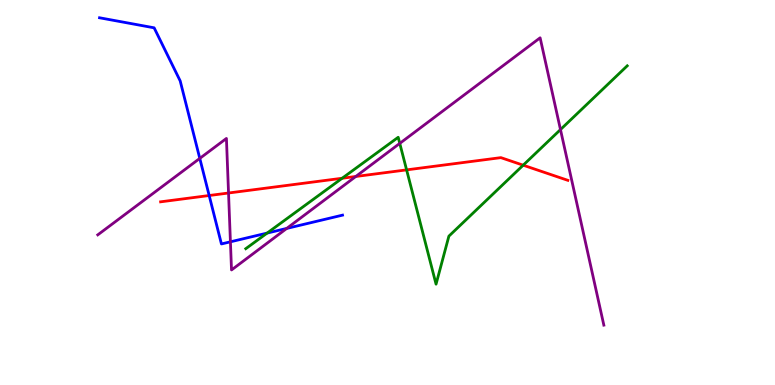[{'lines': ['blue', 'red'], 'intersections': [{'x': 2.7, 'y': 4.92}]}, {'lines': ['green', 'red'], 'intersections': [{'x': 4.42, 'y': 5.37}, {'x': 5.25, 'y': 5.59}, {'x': 6.75, 'y': 5.71}]}, {'lines': ['purple', 'red'], 'intersections': [{'x': 2.95, 'y': 4.99}, {'x': 4.59, 'y': 5.42}]}, {'lines': ['blue', 'green'], 'intersections': [{'x': 3.45, 'y': 3.95}]}, {'lines': ['blue', 'purple'], 'intersections': [{'x': 2.58, 'y': 5.89}, {'x': 2.97, 'y': 3.72}, {'x': 3.7, 'y': 4.07}]}, {'lines': ['green', 'purple'], 'intersections': [{'x': 5.16, 'y': 6.28}, {'x': 7.23, 'y': 6.63}]}]